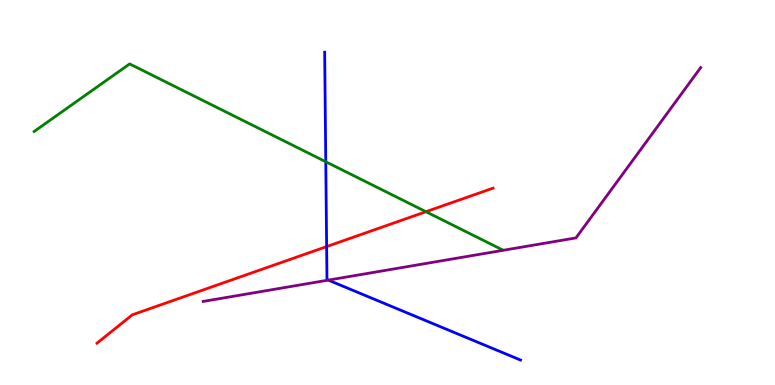[{'lines': ['blue', 'red'], 'intersections': [{'x': 4.21, 'y': 3.6}]}, {'lines': ['green', 'red'], 'intersections': [{'x': 5.5, 'y': 4.5}]}, {'lines': ['purple', 'red'], 'intersections': []}, {'lines': ['blue', 'green'], 'intersections': [{'x': 4.2, 'y': 5.8}]}, {'lines': ['blue', 'purple'], 'intersections': [{'x': 4.24, 'y': 2.72}]}, {'lines': ['green', 'purple'], 'intersections': []}]